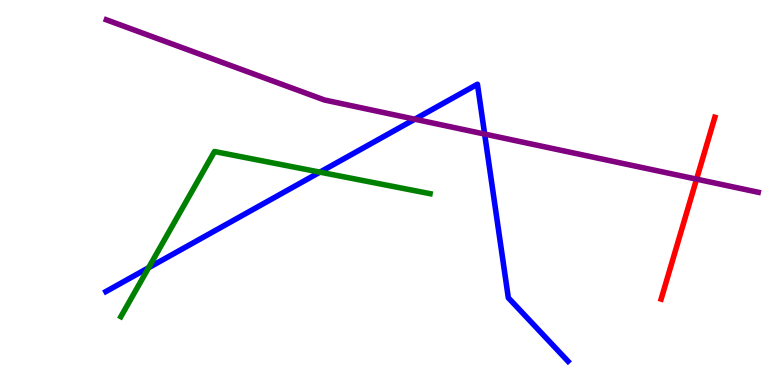[{'lines': ['blue', 'red'], 'intersections': []}, {'lines': ['green', 'red'], 'intersections': []}, {'lines': ['purple', 'red'], 'intersections': [{'x': 8.99, 'y': 5.35}]}, {'lines': ['blue', 'green'], 'intersections': [{'x': 1.92, 'y': 3.05}, {'x': 4.13, 'y': 5.53}]}, {'lines': ['blue', 'purple'], 'intersections': [{'x': 5.35, 'y': 6.9}, {'x': 6.25, 'y': 6.52}]}, {'lines': ['green', 'purple'], 'intersections': []}]